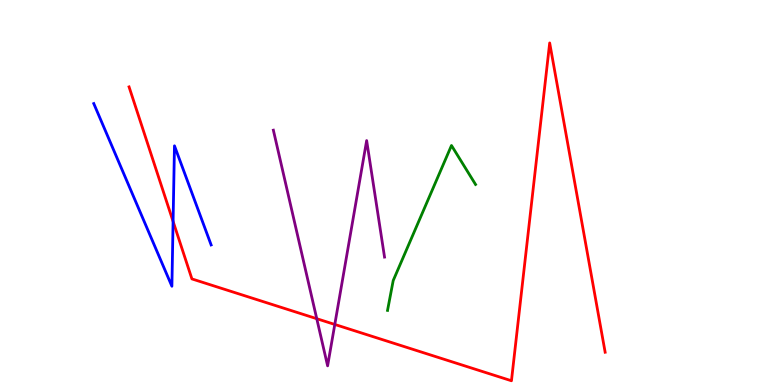[{'lines': ['blue', 'red'], 'intersections': [{'x': 2.23, 'y': 4.25}]}, {'lines': ['green', 'red'], 'intersections': []}, {'lines': ['purple', 'red'], 'intersections': [{'x': 4.09, 'y': 1.72}, {'x': 4.32, 'y': 1.57}]}, {'lines': ['blue', 'green'], 'intersections': []}, {'lines': ['blue', 'purple'], 'intersections': []}, {'lines': ['green', 'purple'], 'intersections': []}]